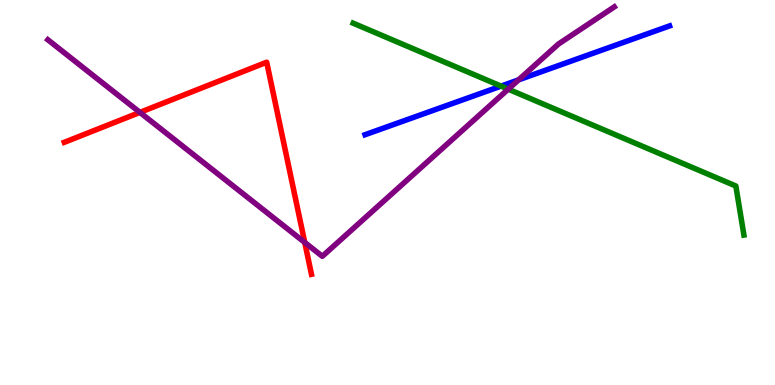[{'lines': ['blue', 'red'], 'intersections': []}, {'lines': ['green', 'red'], 'intersections': []}, {'lines': ['purple', 'red'], 'intersections': [{'x': 1.81, 'y': 7.08}, {'x': 3.93, 'y': 3.7}]}, {'lines': ['blue', 'green'], 'intersections': [{'x': 6.47, 'y': 7.76}]}, {'lines': ['blue', 'purple'], 'intersections': [{'x': 6.69, 'y': 7.93}]}, {'lines': ['green', 'purple'], 'intersections': [{'x': 6.56, 'y': 7.68}]}]